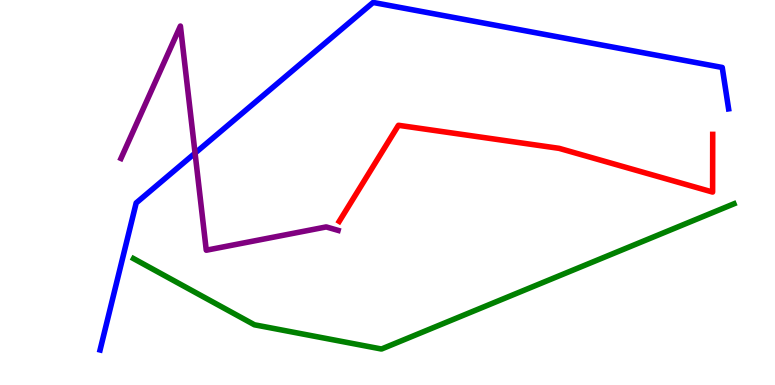[{'lines': ['blue', 'red'], 'intersections': []}, {'lines': ['green', 'red'], 'intersections': []}, {'lines': ['purple', 'red'], 'intersections': []}, {'lines': ['blue', 'green'], 'intersections': []}, {'lines': ['blue', 'purple'], 'intersections': [{'x': 2.52, 'y': 6.02}]}, {'lines': ['green', 'purple'], 'intersections': []}]